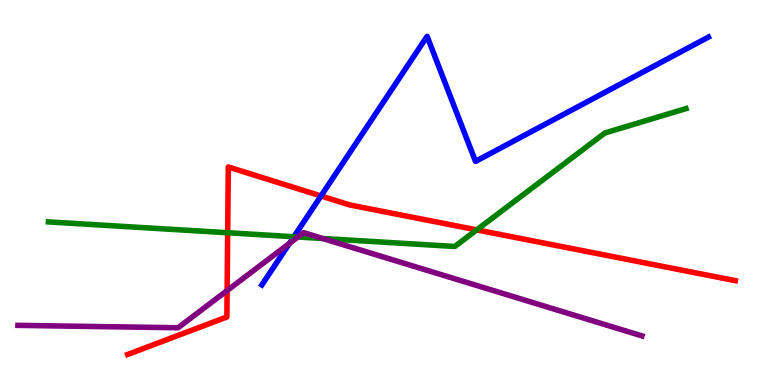[{'lines': ['blue', 'red'], 'intersections': [{'x': 4.14, 'y': 4.91}]}, {'lines': ['green', 'red'], 'intersections': [{'x': 2.94, 'y': 3.95}, {'x': 6.15, 'y': 4.03}]}, {'lines': ['purple', 'red'], 'intersections': [{'x': 2.93, 'y': 2.45}]}, {'lines': ['blue', 'green'], 'intersections': [{'x': 3.79, 'y': 3.85}]}, {'lines': ['blue', 'purple'], 'intersections': [{'x': 3.74, 'y': 3.68}]}, {'lines': ['green', 'purple'], 'intersections': [{'x': 3.84, 'y': 3.84}, {'x': 4.16, 'y': 3.81}]}]